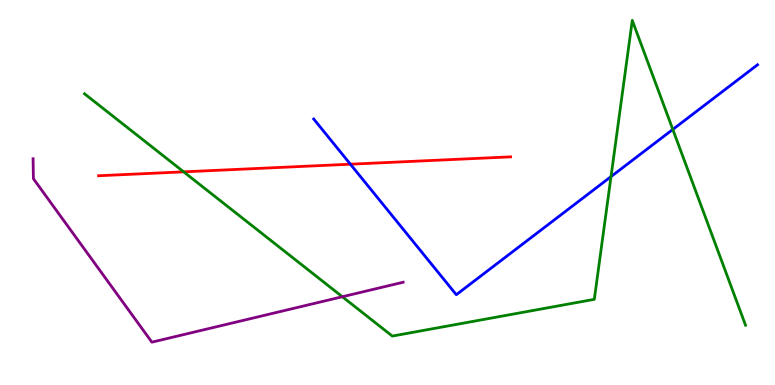[{'lines': ['blue', 'red'], 'intersections': [{'x': 4.52, 'y': 5.74}]}, {'lines': ['green', 'red'], 'intersections': [{'x': 2.37, 'y': 5.54}]}, {'lines': ['purple', 'red'], 'intersections': []}, {'lines': ['blue', 'green'], 'intersections': [{'x': 7.88, 'y': 5.41}, {'x': 8.68, 'y': 6.64}]}, {'lines': ['blue', 'purple'], 'intersections': []}, {'lines': ['green', 'purple'], 'intersections': [{'x': 4.42, 'y': 2.29}]}]